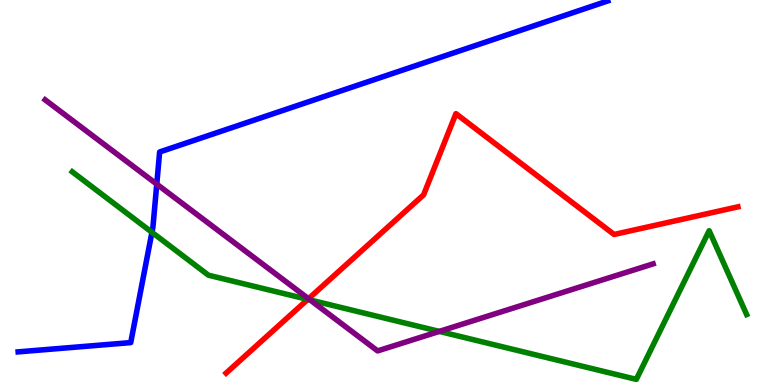[{'lines': ['blue', 'red'], 'intersections': []}, {'lines': ['green', 'red'], 'intersections': [{'x': 3.97, 'y': 2.22}]}, {'lines': ['purple', 'red'], 'intersections': [{'x': 3.98, 'y': 2.24}]}, {'lines': ['blue', 'green'], 'intersections': [{'x': 1.96, 'y': 3.97}]}, {'lines': ['blue', 'purple'], 'intersections': [{'x': 2.02, 'y': 5.22}]}, {'lines': ['green', 'purple'], 'intersections': [{'x': 4.0, 'y': 2.21}, {'x': 5.67, 'y': 1.39}]}]